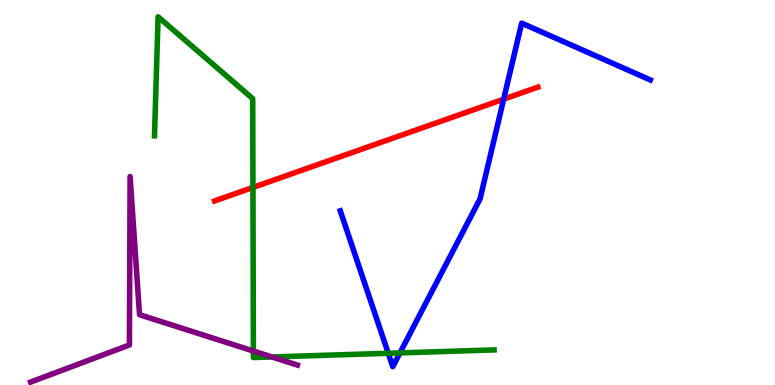[{'lines': ['blue', 'red'], 'intersections': [{'x': 6.5, 'y': 7.42}]}, {'lines': ['green', 'red'], 'intersections': [{'x': 3.26, 'y': 5.13}]}, {'lines': ['purple', 'red'], 'intersections': []}, {'lines': ['blue', 'green'], 'intersections': [{'x': 5.01, 'y': 0.824}, {'x': 5.16, 'y': 0.834}]}, {'lines': ['blue', 'purple'], 'intersections': []}, {'lines': ['green', 'purple'], 'intersections': [{'x': 3.27, 'y': 0.882}, {'x': 3.51, 'y': 0.728}]}]